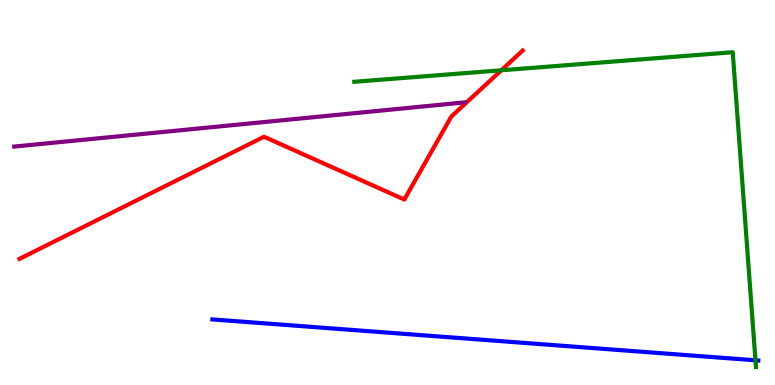[{'lines': ['blue', 'red'], 'intersections': []}, {'lines': ['green', 'red'], 'intersections': [{'x': 6.47, 'y': 8.17}]}, {'lines': ['purple', 'red'], 'intersections': []}, {'lines': ['blue', 'green'], 'intersections': [{'x': 9.75, 'y': 0.641}]}, {'lines': ['blue', 'purple'], 'intersections': []}, {'lines': ['green', 'purple'], 'intersections': []}]